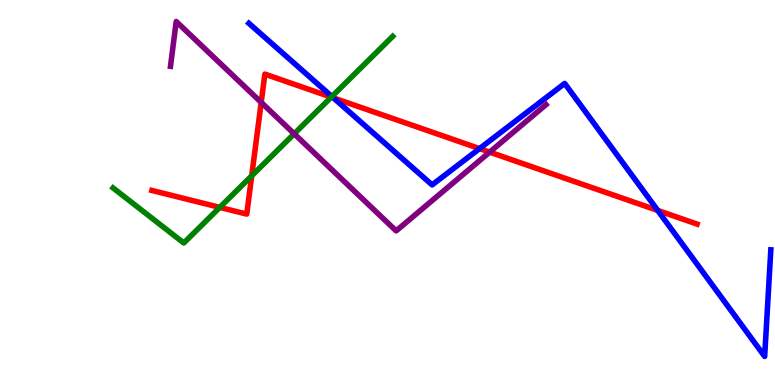[{'lines': ['blue', 'red'], 'intersections': [{'x': 4.3, 'y': 7.46}, {'x': 6.19, 'y': 6.14}, {'x': 8.49, 'y': 4.53}]}, {'lines': ['green', 'red'], 'intersections': [{'x': 2.84, 'y': 4.61}, {'x': 3.25, 'y': 5.43}, {'x': 4.27, 'y': 7.48}]}, {'lines': ['purple', 'red'], 'intersections': [{'x': 3.37, 'y': 7.34}, {'x': 6.32, 'y': 6.05}]}, {'lines': ['blue', 'green'], 'intersections': [{'x': 4.28, 'y': 7.49}]}, {'lines': ['blue', 'purple'], 'intersections': []}, {'lines': ['green', 'purple'], 'intersections': [{'x': 3.8, 'y': 6.52}]}]